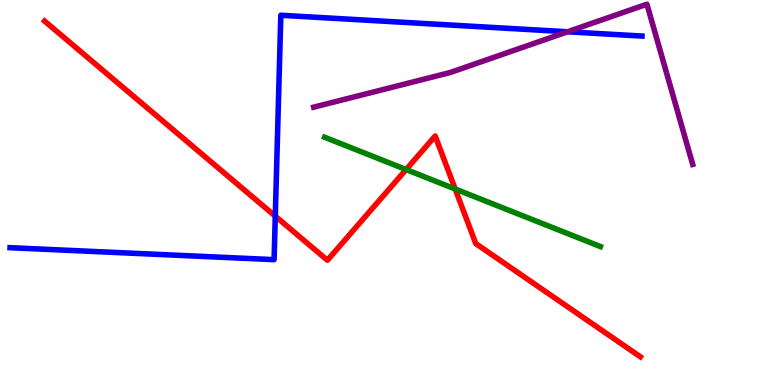[{'lines': ['blue', 'red'], 'intersections': [{'x': 3.55, 'y': 4.39}]}, {'lines': ['green', 'red'], 'intersections': [{'x': 5.24, 'y': 5.6}, {'x': 5.87, 'y': 5.09}]}, {'lines': ['purple', 'red'], 'intersections': []}, {'lines': ['blue', 'green'], 'intersections': []}, {'lines': ['blue', 'purple'], 'intersections': [{'x': 7.32, 'y': 9.17}]}, {'lines': ['green', 'purple'], 'intersections': []}]